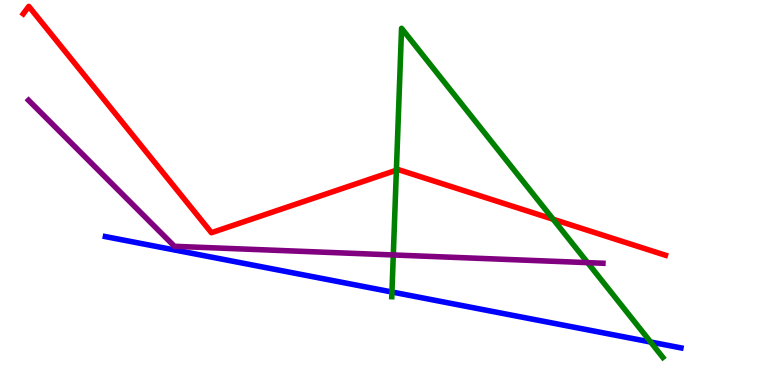[{'lines': ['blue', 'red'], 'intersections': []}, {'lines': ['green', 'red'], 'intersections': [{'x': 5.11, 'y': 5.58}, {'x': 7.14, 'y': 4.31}]}, {'lines': ['purple', 'red'], 'intersections': []}, {'lines': ['blue', 'green'], 'intersections': [{'x': 5.06, 'y': 2.42}, {'x': 8.4, 'y': 1.12}]}, {'lines': ['blue', 'purple'], 'intersections': []}, {'lines': ['green', 'purple'], 'intersections': [{'x': 5.07, 'y': 3.38}, {'x': 7.58, 'y': 3.18}]}]